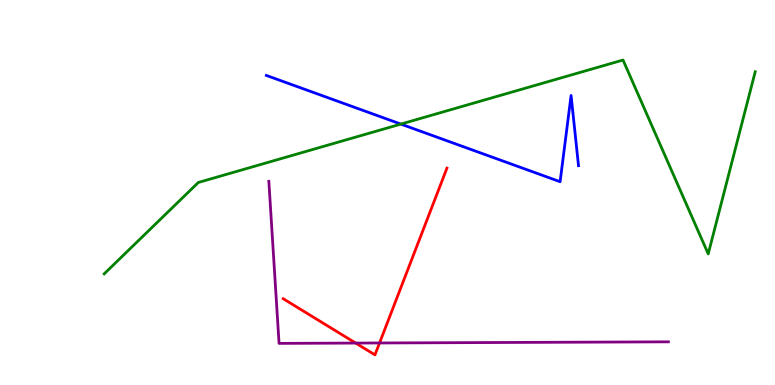[{'lines': ['blue', 'red'], 'intersections': []}, {'lines': ['green', 'red'], 'intersections': []}, {'lines': ['purple', 'red'], 'intersections': [{'x': 4.59, 'y': 1.09}, {'x': 4.9, 'y': 1.09}]}, {'lines': ['blue', 'green'], 'intersections': [{'x': 5.17, 'y': 6.78}]}, {'lines': ['blue', 'purple'], 'intersections': []}, {'lines': ['green', 'purple'], 'intersections': []}]